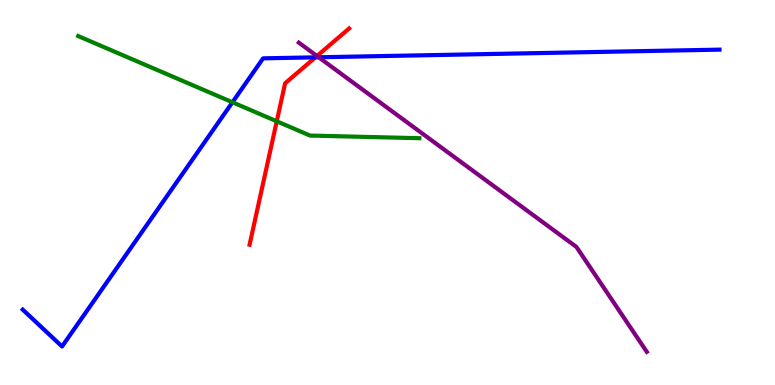[{'lines': ['blue', 'red'], 'intersections': [{'x': 4.07, 'y': 8.51}]}, {'lines': ['green', 'red'], 'intersections': [{'x': 3.57, 'y': 6.85}]}, {'lines': ['purple', 'red'], 'intersections': [{'x': 4.09, 'y': 8.55}]}, {'lines': ['blue', 'green'], 'intersections': [{'x': 3.0, 'y': 7.34}]}, {'lines': ['blue', 'purple'], 'intersections': [{'x': 4.11, 'y': 8.51}]}, {'lines': ['green', 'purple'], 'intersections': []}]